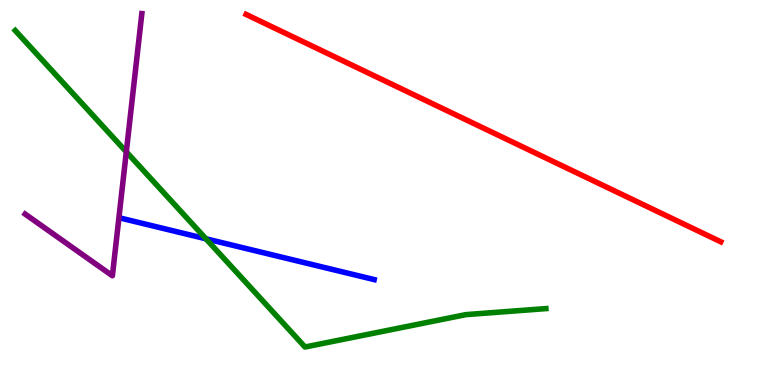[{'lines': ['blue', 'red'], 'intersections': []}, {'lines': ['green', 'red'], 'intersections': []}, {'lines': ['purple', 'red'], 'intersections': []}, {'lines': ['blue', 'green'], 'intersections': [{'x': 2.66, 'y': 3.8}]}, {'lines': ['blue', 'purple'], 'intersections': []}, {'lines': ['green', 'purple'], 'intersections': [{'x': 1.63, 'y': 6.06}]}]